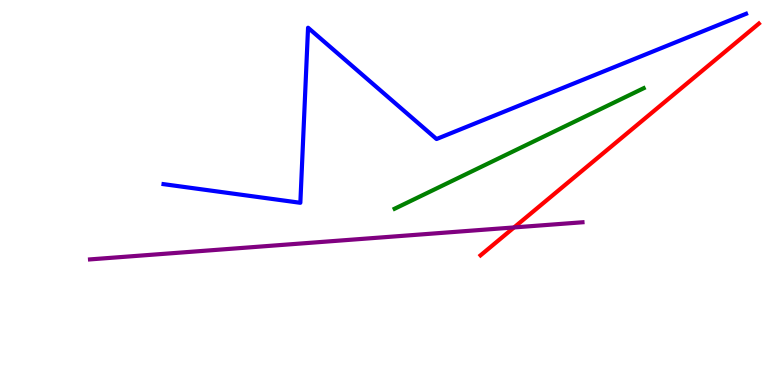[{'lines': ['blue', 'red'], 'intersections': []}, {'lines': ['green', 'red'], 'intersections': []}, {'lines': ['purple', 'red'], 'intersections': [{'x': 6.63, 'y': 4.09}]}, {'lines': ['blue', 'green'], 'intersections': []}, {'lines': ['blue', 'purple'], 'intersections': []}, {'lines': ['green', 'purple'], 'intersections': []}]